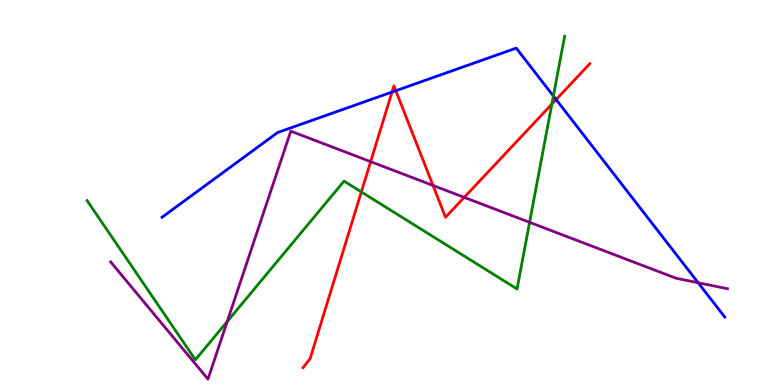[{'lines': ['blue', 'red'], 'intersections': [{'x': 5.06, 'y': 7.61}, {'x': 5.11, 'y': 7.64}, {'x': 7.18, 'y': 7.41}]}, {'lines': ['green', 'red'], 'intersections': [{'x': 4.66, 'y': 5.01}, {'x': 7.12, 'y': 7.3}]}, {'lines': ['purple', 'red'], 'intersections': [{'x': 4.78, 'y': 5.8}, {'x': 5.59, 'y': 5.18}, {'x': 5.99, 'y': 4.87}]}, {'lines': ['blue', 'green'], 'intersections': [{'x': 7.14, 'y': 7.51}]}, {'lines': ['blue', 'purple'], 'intersections': [{'x': 9.01, 'y': 2.66}]}, {'lines': ['green', 'purple'], 'intersections': [{'x': 2.93, 'y': 1.65}, {'x': 6.83, 'y': 4.23}]}]